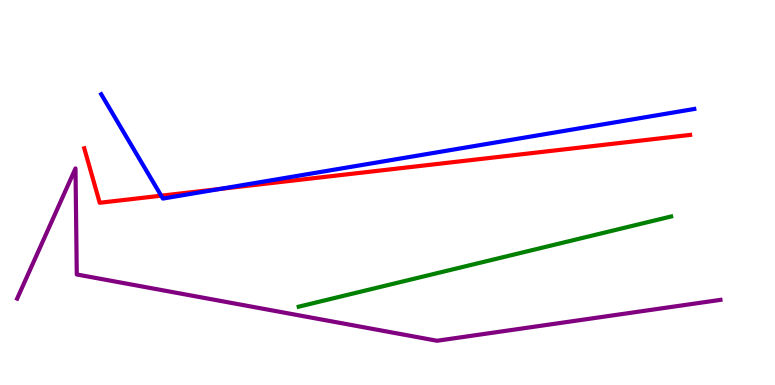[{'lines': ['blue', 'red'], 'intersections': [{'x': 2.08, 'y': 4.92}, {'x': 2.84, 'y': 5.09}]}, {'lines': ['green', 'red'], 'intersections': []}, {'lines': ['purple', 'red'], 'intersections': []}, {'lines': ['blue', 'green'], 'intersections': []}, {'lines': ['blue', 'purple'], 'intersections': []}, {'lines': ['green', 'purple'], 'intersections': []}]